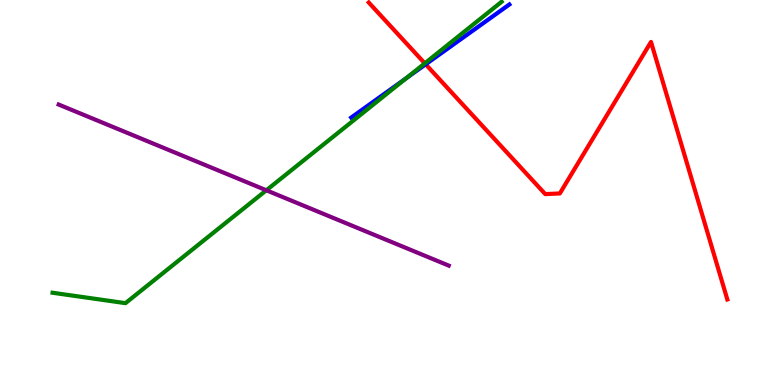[{'lines': ['blue', 'red'], 'intersections': [{'x': 5.49, 'y': 8.33}]}, {'lines': ['green', 'red'], 'intersections': [{'x': 5.48, 'y': 8.35}]}, {'lines': ['purple', 'red'], 'intersections': []}, {'lines': ['blue', 'green'], 'intersections': [{'x': 5.24, 'y': 7.96}]}, {'lines': ['blue', 'purple'], 'intersections': []}, {'lines': ['green', 'purple'], 'intersections': [{'x': 3.44, 'y': 5.06}]}]